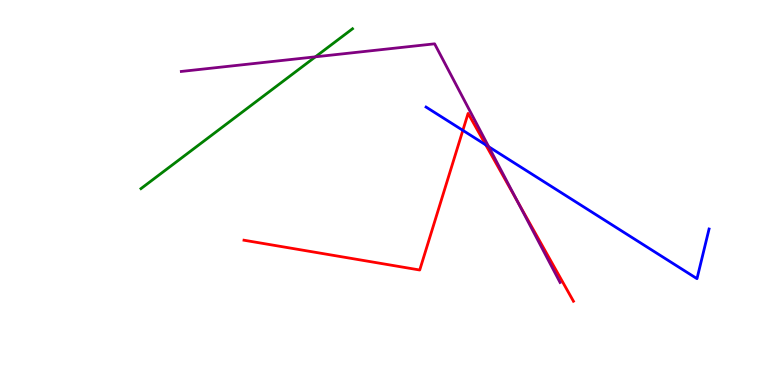[{'lines': ['blue', 'red'], 'intersections': [{'x': 5.97, 'y': 6.61}, {'x': 6.27, 'y': 6.24}]}, {'lines': ['green', 'red'], 'intersections': []}, {'lines': ['purple', 'red'], 'intersections': [{'x': 6.68, 'y': 4.77}]}, {'lines': ['blue', 'green'], 'intersections': []}, {'lines': ['blue', 'purple'], 'intersections': [{'x': 6.31, 'y': 6.19}]}, {'lines': ['green', 'purple'], 'intersections': [{'x': 4.07, 'y': 8.52}]}]